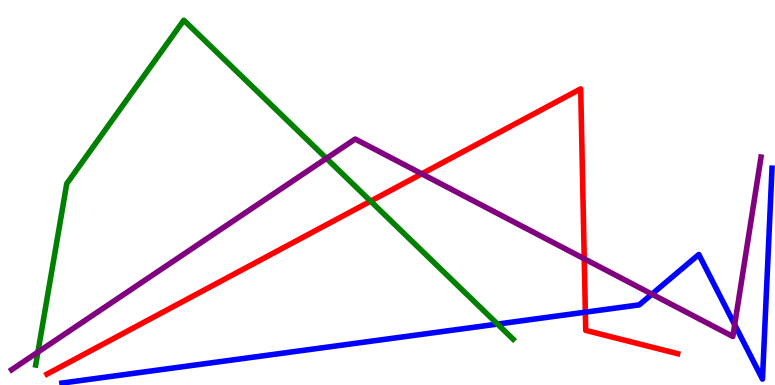[{'lines': ['blue', 'red'], 'intersections': [{'x': 7.55, 'y': 1.89}]}, {'lines': ['green', 'red'], 'intersections': [{'x': 4.78, 'y': 4.78}]}, {'lines': ['purple', 'red'], 'intersections': [{'x': 5.44, 'y': 5.48}, {'x': 7.54, 'y': 3.28}]}, {'lines': ['blue', 'green'], 'intersections': [{'x': 6.42, 'y': 1.58}]}, {'lines': ['blue', 'purple'], 'intersections': [{'x': 8.41, 'y': 2.36}, {'x': 9.48, 'y': 1.57}]}, {'lines': ['green', 'purple'], 'intersections': [{'x': 0.489, 'y': 0.854}, {'x': 4.21, 'y': 5.89}]}]